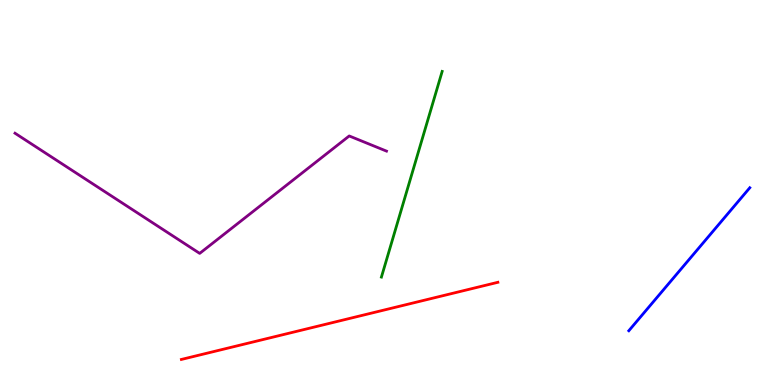[{'lines': ['blue', 'red'], 'intersections': []}, {'lines': ['green', 'red'], 'intersections': []}, {'lines': ['purple', 'red'], 'intersections': []}, {'lines': ['blue', 'green'], 'intersections': []}, {'lines': ['blue', 'purple'], 'intersections': []}, {'lines': ['green', 'purple'], 'intersections': []}]